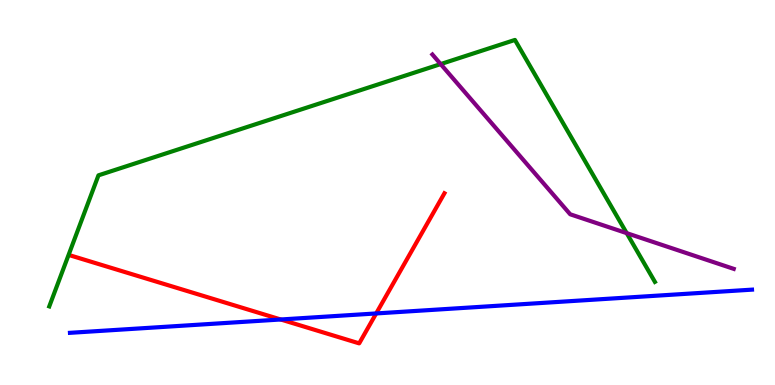[{'lines': ['blue', 'red'], 'intersections': [{'x': 3.62, 'y': 1.7}, {'x': 4.85, 'y': 1.86}]}, {'lines': ['green', 'red'], 'intersections': []}, {'lines': ['purple', 'red'], 'intersections': []}, {'lines': ['blue', 'green'], 'intersections': []}, {'lines': ['blue', 'purple'], 'intersections': []}, {'lines': ['green', 'purple'], 'intersections': [{'x': 5.69, 'y': 8.34}, {'x': 8.09, 'y': 3.94}]}]